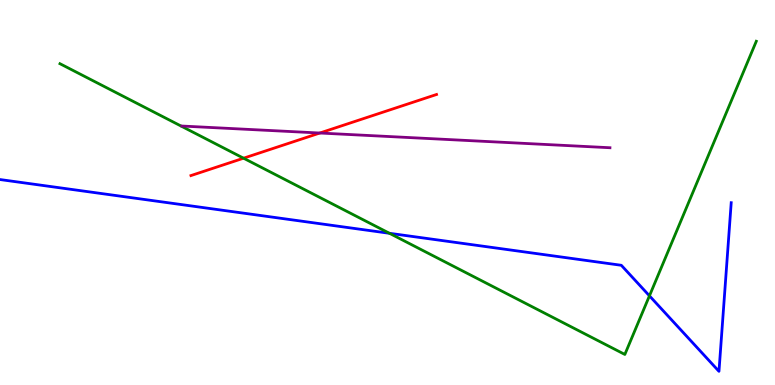[{'lines': ['blue', 'red'], 'intersections': []}, {'lines': ['green', 'red'], 'intersections': [{'x': 3.14, 'y': 5.89}]}, {'lines': ['purple', 'red'], 'intersections': [{'x': 4.13, 'y': 6.54}]}, {'lines': ['blue', 'green'], 'intersections': [{'x': 5.03, 'y': 3.94}, {'x': 8.38, 'y': 2.32}]}, {'lines': ['blue', 'purple'], 'intersections': []}, {'lines': ['green', 'purple'], 'intersections': []}]